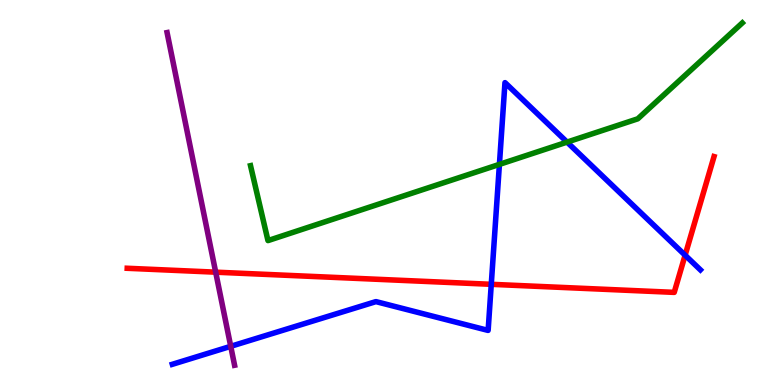[{'lines': ['blue', 'red'], 'intersections': [{'x': 6.34, 'y': 2.62}, {'x': 8.84, 'y': 3.37}]}, {'lines': ['green', 'red'], 'intersections': []}, {'lines': ['purple', 'red'], 'intersections': [{'x': 2.78, 'y': 2.93}]}, {'lines': ['blue', 'green'], 'intersections': [{'x': 6.44, 'y': 5.73}, {'x': 7.32, 'y': 6.31}]}, {'lines': ['blue', 'purple'], 'intersections': [{'x': 2.98, 'y': 1.0}]}, {'lines': ['green', 'purple'], 'intersections': []}]